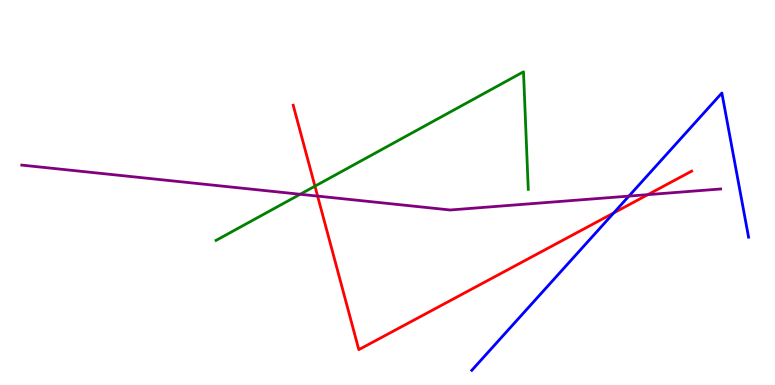[{'lines': ['blue', 'red'], 'intersections': [{'x': 7.92, 'y': 4.47}]}, {'lines': ['green', 'red'], 'intersections': [{'x': 4.06, 'y': 5.16}]}, {'lines': ['purple', 'red'], 'intersections': [{'x': 4.1, 'y': 4.91}, {'x': 8.36, 'y': 4.94}]}, {'lines': ['blue', 'green'], 'intersections': []}, {'lines': ['blue', 'purple'], 'intersections': [{'x': 8.11, 'y': 4.91}]}, {'lines': ['green', 'purple'], 'intersections': [{'x': 3.87, 'y': 4.95}]}]